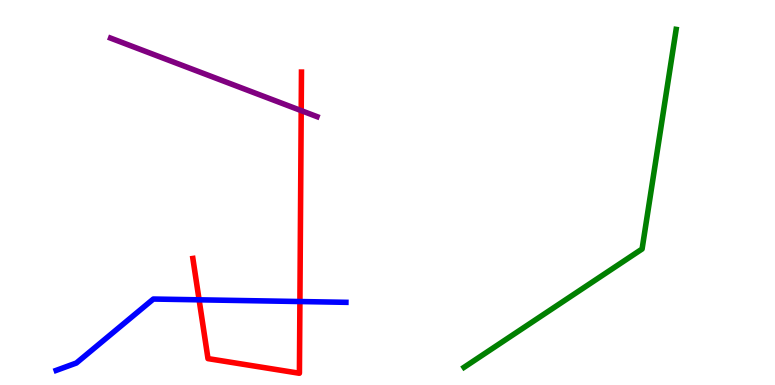[{'lines': ['blue', 'red'], 'intersections': [{'x': 2.57, 'y': 2.21}, {'x': 3.87, 'y': 2.17}]}, {'lines': ['green', 'red'], 'intersections': []}, {'lines': ['purple', 'red'], 'intersections': [{'x': 3.89, 'y': 7.13}]}, {'lines': ['blue', 'green'], 'intersections': []}, {'lines': ['blue', 'purple'], 'intersections': []}, {'lines': ['green', 'purple'], 'intersections': []}]